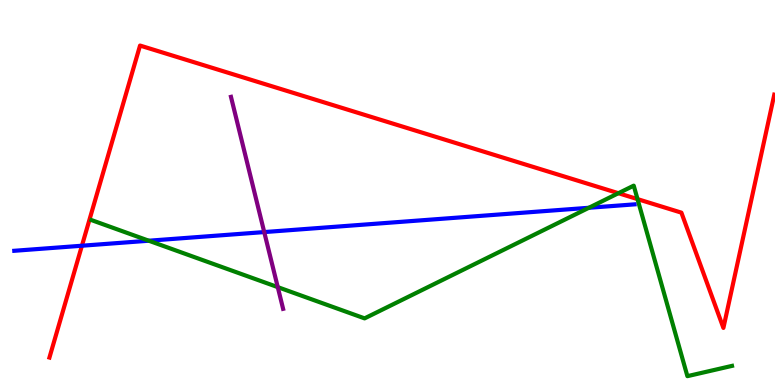[{'lines': ['blue', 'red'], 'intersections': [{'x': 1.06, 'y': 3.62}]}, {'lines': ['green', 'red'], 'intersections': [{'x': 7.98, 'y': 4.98}, {'x': 8.23, 'y': 4.83}]}, {'lines': ['purple', 'red'], 'intersections': []}, {'lines': ['blue', 'green'], 'intersections': [{'x': 1.92, 'y': 3.75}, {'x': 7.6, 'y': 4.6}]}, {'lines': ['blue', 'purple'], 'intersections': [{'x': 3.41, 'y': 3.97}]}, {'lines': ['green', 'purple'], 'intersections': [{'x': 3.58, 'y': 2.54}]}]